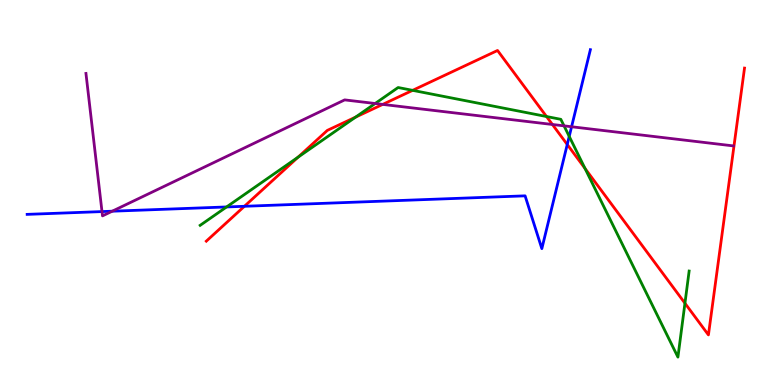[{'lines': ['blue', 'red'], 'intersections': [{'x': 3.15, 'y': 4.64}, {'x': 7.32, 'y': 6.25}]}, {'lines': ['green', 'red'], 'intersections': [{'x': 3.85, 'y': 5.92}, {'x': 4.59, 'y': 6.96}, {'x': 5.32, 'y': 7.65}, {'x': 7.05, 'y': 6.97}, {'x': 7.55, 'y': 5.62}, {'x': 8.84, 'y': 2.12}]}, {'lines': ['purple', 'red'], 'intersections': [{'x': 4.94, 'y': 7.29}, {'x': 7.13, 'y': 6.77}]}, {'lines': ['blue', 'green'], 'intersections': [{'x': 2.92, 'y': 4.62}, {'x': 7.34, 'y': 6.46}]}, {'lines': ['blue', 'purple'], 'intersections': [{'x': 1.32, 'y': 4.5}, {'x': 1.45, 'y': 4.51}, {'x': 7.38, 'y': 6.71}]}, {'lines': ['green', 'purple'], 'intersections': [{'x': 4.84, 'y': 7.31}, {'x': 7.28, 'y': 6.73}]}]